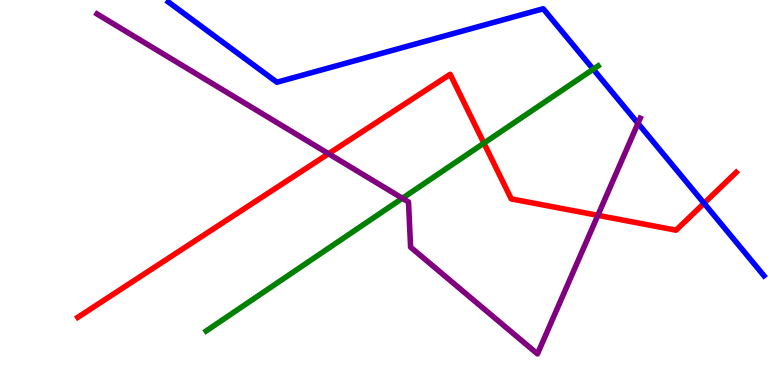[{'lines': ['blue', 'red'], 'intersections': [{'x': 9.08, 'y': 4.72}]}, {'lines': ['green', 'red'], 'intersections': [{'x': 6.24, 'y': 6.28}]}, {'lines': ['purple', 'red'], 'intersections': [{'x': 4.24, 'y': 6.01}, {'x': 7.71, 'y': 4.41}]}, {'lines': ['blue', 'green'], 'intersections': [{'x': 7.65, 'y': 8.2}]}, {'lines': ['blue', 'purple'], 'intersections': [{'x': 8.23, 'y': 6.8}]}, {'lines': ['green', 'purple'], 'intersections': [{'x': 5.19, 'y': 4.85}]}]